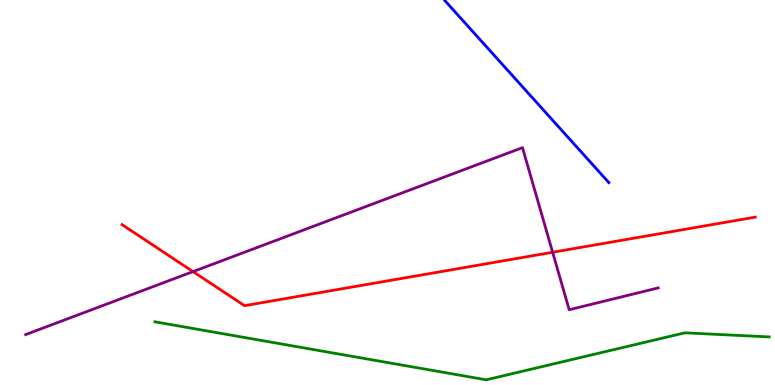[{'lines': ['blue', 'red'], 'intersections': []}, {'lines': ['green', 'red'], 'intersections': []}, {'lines': ['purple', 'red'], 'intersections': [{'x': 2.49, 'y': 2.95}, {'x': 7.13, 'y': 3.45}]}, {'lines': ['blue', 'green'], 'intersections': []}, {'lines': ['blue', 'purple'], 'intersections': []}, {'lines': ['green', 'purple'], 'intersections': []}]